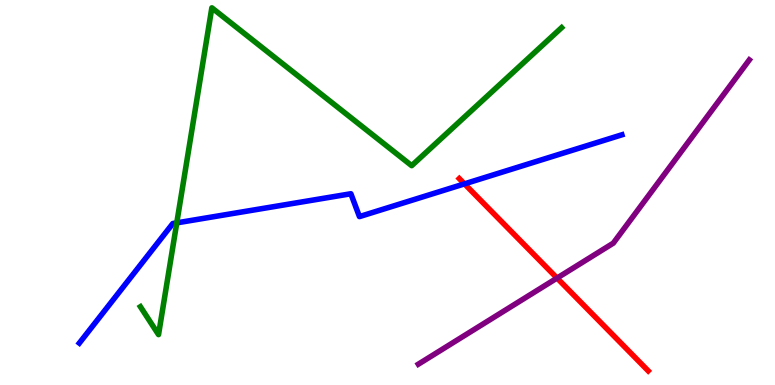[{'lines': ['blue', 'red'], 'intersections': [{'x': 5.99, 'y': 5.22}]}, {'lines': ['green', 'red'], 'intersections': []}, {'lines': ['purple', 'red'], 'intersections': [{'x': 7.19, 'y': 2.78}]}, {'lines': ['blue', 'green'], 'intersections': [{'x': 2.28, 'y': 4.21}]}, {'lines': ['blue', 'purple'], 'intersections': []}, {'lines': ['green', 'purple'], 'intersections': []}]